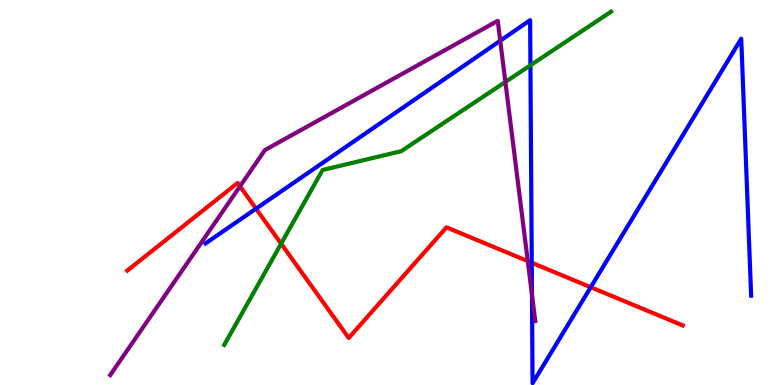[{'lines': ['blue', 'red'], 'intersections': [{'x': 3.3, 'y': 4.58}, {'x': 6.86, 'y': 3.18}, {'x': 7.62, 'y': 2.54}]}, {'lines': ['green', 'red'], 'intersections': [{'x': 3.63, 'y': 3.67}]}, {'lines': ['purple', 'red'], 'intersections': [{'x': 3.1, 'y': 5.16}, {'x': 6.81, 'y': 3.22}]}, {'lines': ['blue', 'green'], 'intersections': [{'x': 6.84, 'y': 8.3}]}, {'lines': ['blue', 'purple'], 'intersections': [{'x': 6.45, 'y': 8.94}, {'x': 6.86, 'y': 2.35}]}, {'lines': ['green', 'purple'], 'intersections': [{'x': 6.52, 'y': 7.87}]}]